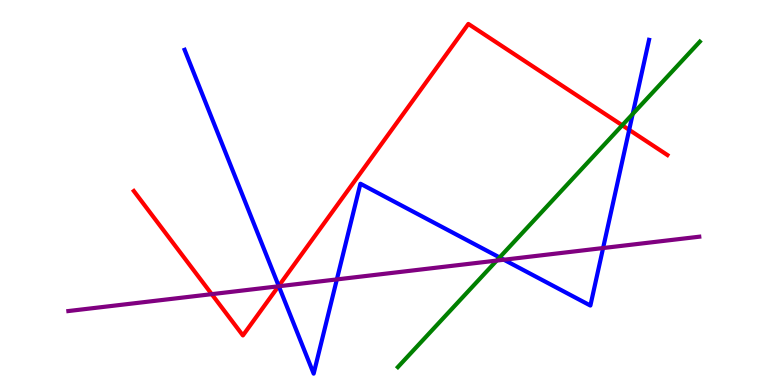[{'lines': ['blue', 'red'], 'intersections': [{'x': 3.6, 'y': 2.57}, {'x': 8.12, 'y': 6.63}]}, {'lines': ['green', 'red'], 'intersections': [{'x': 8.03, 'y': 6.75}]}, {'lines': ['purple', 'red'], 'intersections': [{'x': 2.73, 'y': 2.36}, {'x': 3.59, 'y': 2.56}]}, {'lines': ['blue', 'green'], 'intersections': [{'x': 6.45, 'y': 3.31}, {'x': 8.16, 'y': 7.04}]}, {'lines': ['blue', 'purple'], 'intersections': [{'x': 3.6, 'y': 2.56}, {'x': 4.35, 'y': 2.74}, {'x': 6.5, 'y': 3.25}, {'x': 7.78, 'y': 3.56}]}, {'lines': ['green', 'purple'], 'intersections': [{'x': 6.41, 'y': 3.23}]}]